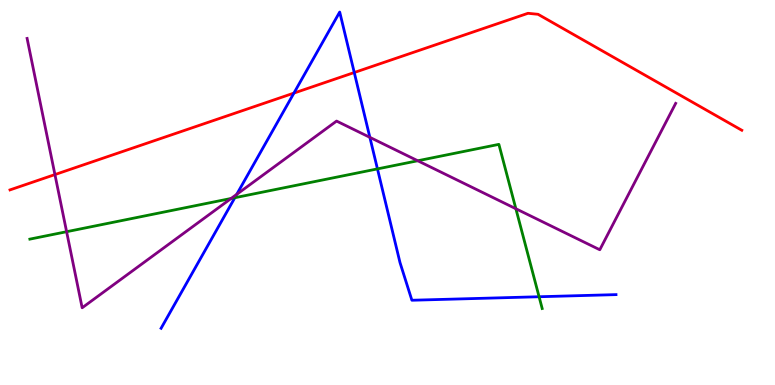[{'lines': ['blue', 'red'], 'intersections': [{'x': 3.79, 'y': 7.58}, {'x': 4.57, 'y': 8.12}]}, {'lines': ['green', 'red'], 'intersections': []}, {'lines': ['purple', 'red'], 'intersections': [{'x': 0.709, 'y': 5.47}]}, {'lines': ['blue', 'green'], 'intersections': [{'x': 3.03, 'y': 4.86}, {'x': 4.87, 'y': 5.61}, {'x': 6.96, 'y': 2.29}]}, {'lines': ['blue', 'purple'], 'intersections': [{'x': 3.05, 'y': 4.95}, {'x': 4.77, 'y': 6.43}]}, {'lines': ['green', 'purple'], 'intersections': [{'x': 0.859, 'y': 3.98}, {'x': 2.98, 'y': 4.85}, {'x': 5.39, 'y': 5.82}, {'x': 6.66, 'y': 4.58}]}]